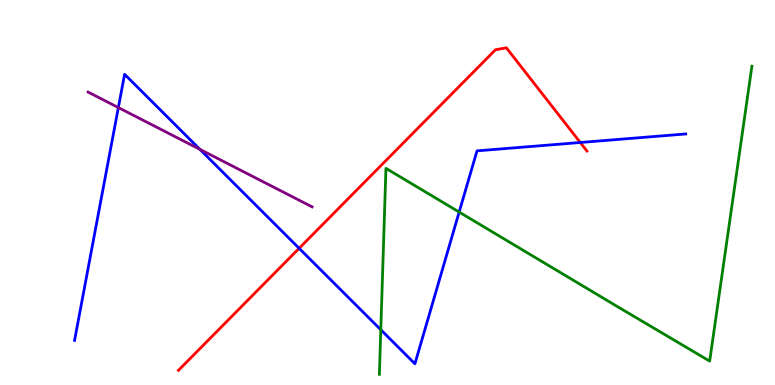[{'lines': ['blue', 'red'], 'intersections': [{'x': 3.86, 'y': 3.55}, {'x': 7.49, 'y': 6.3}]}, {'lines': ['green', 'red'], 'intersections': []}, {'lines': ['purple', 'red'], 'intersections': []}, {'lines': ['blue', 'green'], 'intersections': [{'x': 4.91, 'y': 1.44}, {'x': 5.92, 'y': 4.49}]}, {'lines': ['blue', 'purple'], 'intersections': [{'x': 1.53, 'y': 7.21}, {'x': 2.58, 'y': 6.12}]}, {'lines': ['green', 'purple'], 'intersections': []}]